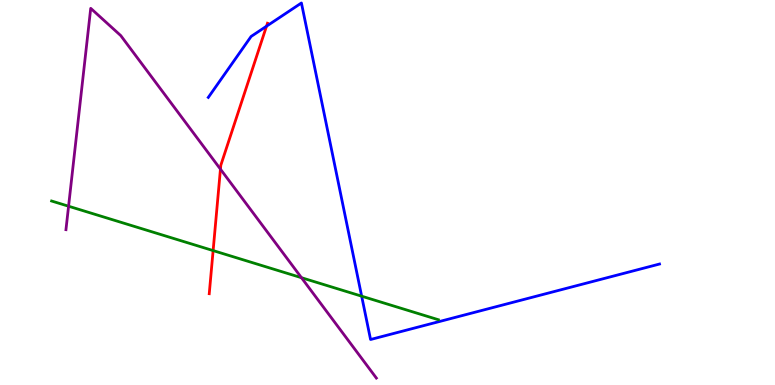[{'lines': ['blue', 'red'], 'intersections': [{'x': 3.44, 'y': 9.32}]}, {'lines': ['green', 'red'], 'intersections': [{'x': 2.75, 'y': 3.49}]}, {'lines': ['purple', 'red'], 'intersections': [{'x': 2.84, 'y': 5.61}]}, {'lines': ['blue', 'green'], 'intersections': [{'x': 4.67, 'y': 2.31}]}, {'lines': ['blue', 'purple'], 'intersections': []}, {'lines': ['green', 'purple'], 'intersections': [{'x': 0.885, 'y': 4.64}, {'x': 3.89, 'y': 2.79}]}]